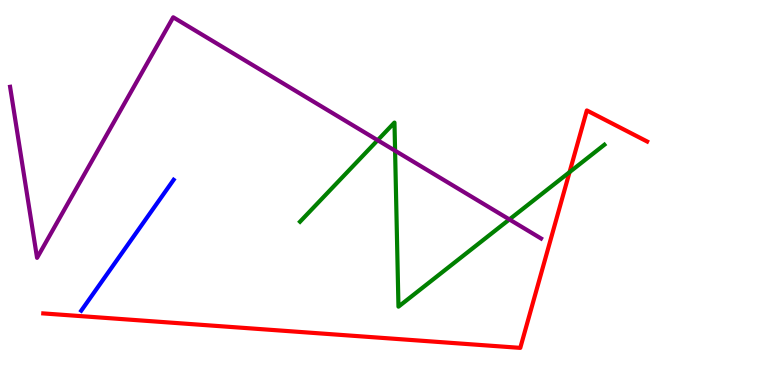[{'lines': ['blue', 'red'], 'intersections': []}, {'lines': ['green', 'red'], 'intersections': [{'x': 7.35, 'y': 5.53}]}, {'lines': ['purple', 'red'], 'intersections': []}, {'lines': ['blue', 'green'], 'intersections': []}, {'lines': ['blue', 'purple'], 'intersections': []}, {'lines': ['green', 'purple'], 'intersections': [{'x': 4.87, 'y': 6.36}, {'x': 5.1, 'y': 6.09}, {'x': 6.57, 'y': 4.3}]}]